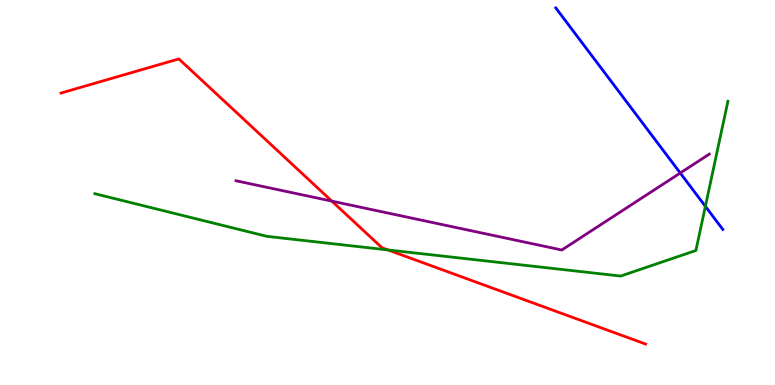[{'lines': ['blue', 'red'], 'intersections': []}, {'lines': ['green', 'red'], 'intersections': [{'x': 5.01, 'y': 3.51}]}, {'lines': ['purple', 'red'], 'intersections': [{'x': 4.28, 'y': 4.78}]}, {'lines': ['blue', 'green'], 'intersections': [{'x': 9.1, 'y': 4.64}]}, {'lines': ['blue', 'purple'], 'intersections': [{'x': 8.78, 'y': 5.51}]}, {'lines': ['green', 'purple'], 'intersections': []}]